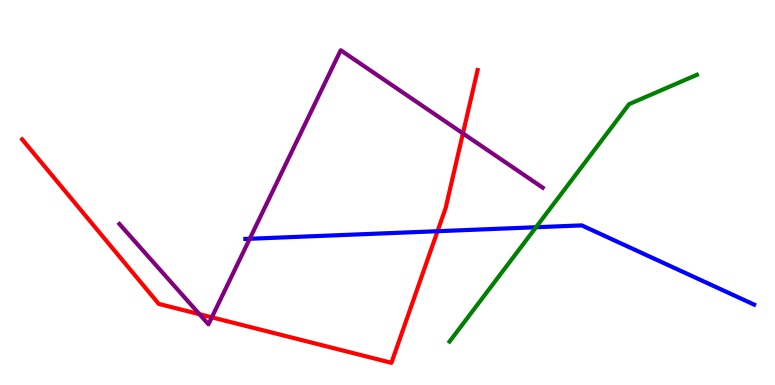[{'lines': ['blue', 'red'], 'intersections': [{'x': 5.65, 'y': 3.99}]}, {'lines': ['green', 'red'], 'intersections': []}, {'lines': ['purple', 'red'], 'intersections': [{'x': 2.57, 'y': 1.84}, {'x': 2.73, 'y': 1.76}, {'x': 5.97, 'y': 6.54}]}, {'lines': ['blue', 'green'], 'intersections': [{'x': 6.92, 'y': 4.1}]}, {'lines': ['blue', 'purple'], 'intersections': [{'x': 3.22, 'y': 3.8}]}, {'lines': ['green', 'purple'], 'intersections': []}]